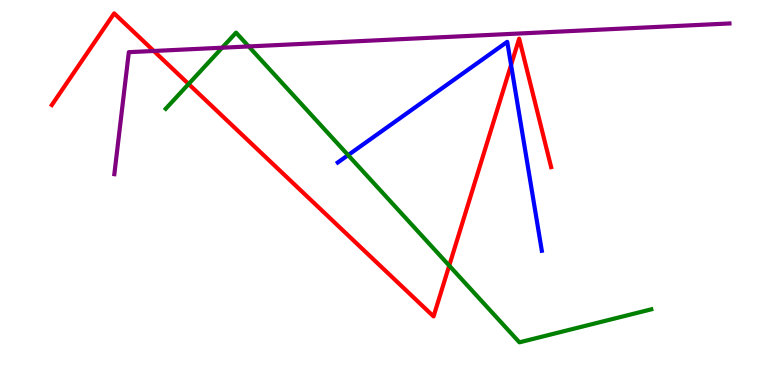[{'lines': ['blue', 'red'], 'intersections': [{'x': 6.59, 'y': 8.31}]}, {'lines': ['green', 'red'], 'intersections': [{'x': 2.43, 'y': 7.82}, {'x': 5.8, 'y': 3.1}]}, {'lines': ['purple', 'red'], 'intersections': [{'x': 1.98, 'y': 8.68}]}, {'lines': ['blue', 'green'], 'intersections': [{'x': 4.49, 'y': 5.97}]}, {'lines': ['blue', 'purple'], 'intersections': []}, {'lines': ['green', 'purple'], 'intersections': [{'x': 2.87, 'y': 8.76}, {'x': 3.21, 'y': 8.79}]}]